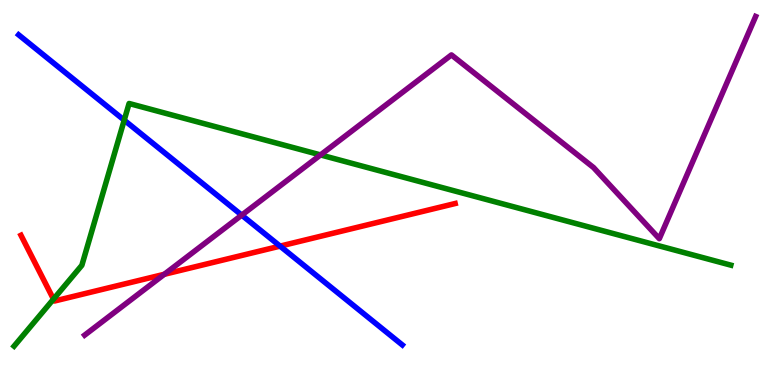[{'lines': ['blue', 'red'], 'intersections': [{'x': 3.61, 'y': 3.61}]}, {'lines': ['green', 'red'], 'intersections': [{'x': 0.69, 'y': 2.23}]}, {'lines': ['purple', 'red'], 'intersections': [{'x': 2.12, 'y': 2.88}]}, {'lines': ['blue', 'green'], 'intersections': [{'x': 1.6, 'y': 6.88}]}, {'lines': ['blue', 'purple'], 'intersections': [{'x': 3.12, 'y': 4.41}]}, {'lines': ['green', 'purple'], 'intersections': [{'x': 4.14, 'y': 5.98}]}]